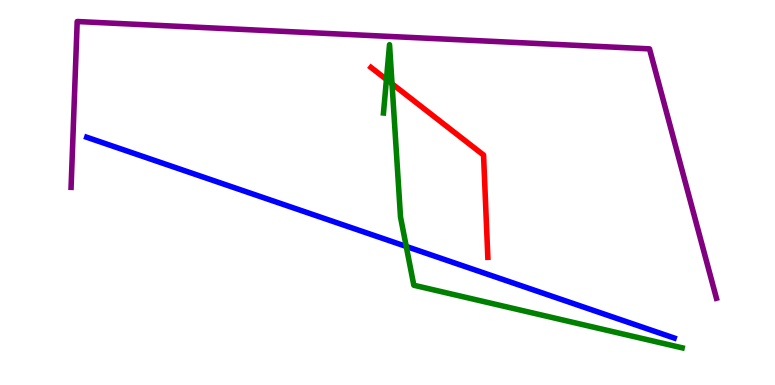[{'lines': ['blue', 'red'], 'intersections': []}, {'lines': ['green', 'red'], 'intersections': [{'x': 4.99, 'y': 7.94}, {'x': 5.06, 'y': 7.82}]}, {'lines': ['purple', 'red'], 'intersections': []}, {'lines': ['blue', 'green'], 'intersections': [{'x': 5.24, 'y': 3.6}]}, {'lines': ['blue', 'purple'], 'intersections': []}, {'lines': ['green', 'purple'], 'intersections': []}]